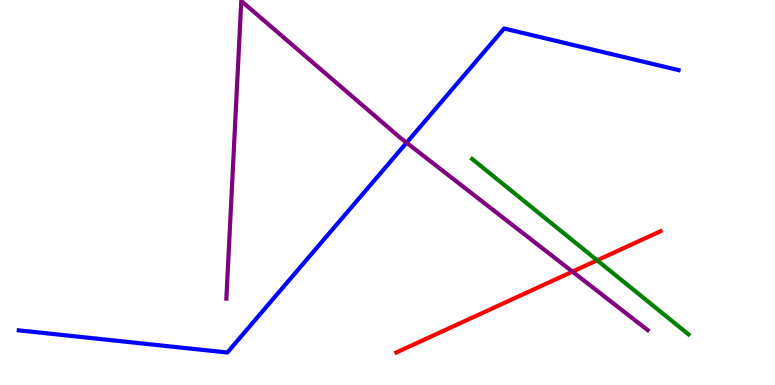[{'lines': ['blue', 'red'], 'intersections': []}, {'lines': ['green', 'red'], 'intersections': [{'x': 7.71, 'y': 3.24}]}, {'lines': ['purple', 'red'], 'intersections': [{'x': 7.39, 'y': 2.94}]}, {'lines': ['blue', 'green'], 'intersections': []}, {'lines': ['blue', 'purple'], 'intersections': [{'x': 5.25, 'y': 6.29}]}, {'lines': ['green', 'purple'], 'intersections': []}]